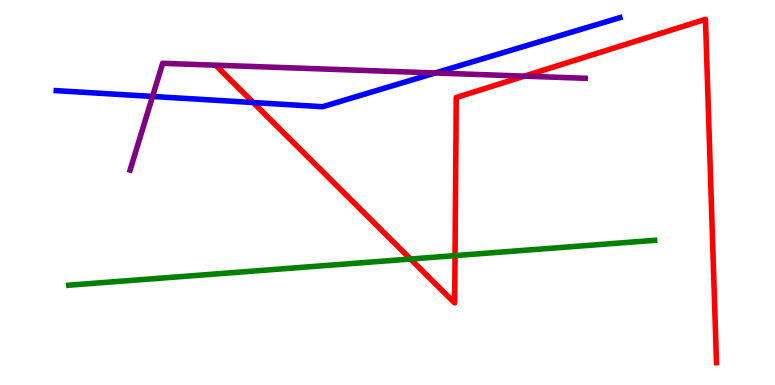[{'lines': ['blue', 'red'], 'intersections': [{'x': 3.27, 'y': 7.34}]}, {'lines': ['green', 'red'], 'intersections': [{'x': 5.3, 'y': 3.27}, {'x': 5.87, 'y': 3.36}]}, {'lines': ['purple', 'red'], 'intersections': [{'x': 6.77, 'y': 8.02}]}, {'lines': ['blue', 'green'], 'intersections': []}, {'lines': ['blue', 'purple'], 'intersections': [{'x': 1.97, 'y': 7.49}, {'x': 5.62, 'y': 8.1}]}, {'lines': ['green', 'purple'], 'intersections': []}]